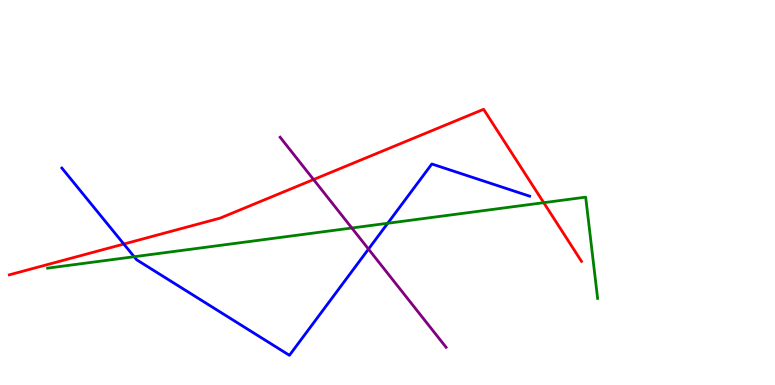[{'lines': ['blue', 'red'], 'intersections': [{'x': 1.6, 'y': 3.66}]}, {'lines': ['green', 'red'], 'intersections': [{'x': 7.02, 'y': 4.74}]}, {'lines': ['purple', 'red'], 'intersections': [{'x': 4.05, 'y': 5.34}]}, {'lines': ['blue', 'green'], 'intersections': [{'x': 1.73, 'y': 3.33}, {'x': 5.0, 'y': 4.2}]}, {'lines': ['blue', 'purple'], 'intersections': [{'x': 4.75, 'y': 3.53}]}, {'lines': ['green', 'purple'], 'intersections': [{'x': 4.54, 'y': 4.08}]}]